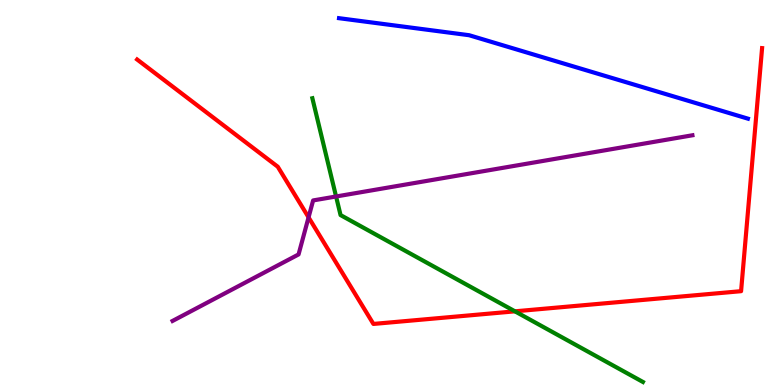[{'lines': ['blue', 'red'], 'intersections': []}, {'lines': ['green', 'red'], 'intersections': [{'x': 6.64, 'y': 1.91}]}, {'lines': ['purple', 'red'], 'intersections': [{'x': 3.98, 'y': 4.35}]}, {'lines': ['blue', 'green'], 'intersections': []}, {'lines': ['blue', 'purple'], 'intersections': []}, {'lines': ['green', 'purple'], 'intersections': [{'x': 4.34, 'y': 4.9}]}]